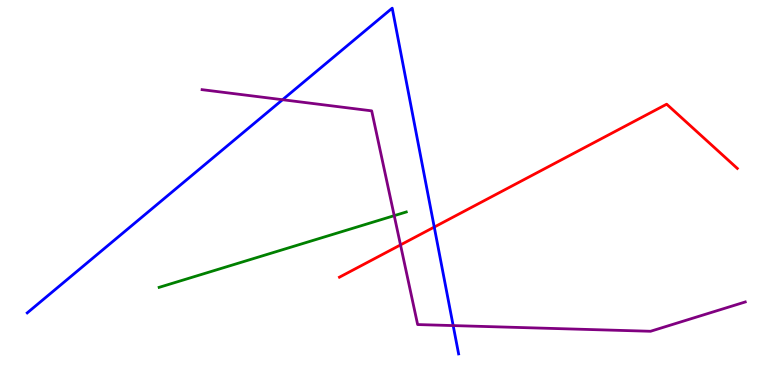[{'lines': ['blue', 'red'], 'intersections': [{'x': 5.6, 'y': 4.1}]}, {'lines': ['green', 'red'], 'intersections': []}, {'lines': ['purple', 'red'], 'intersections': [{'x': 5.17, 'y': 3.64}]}, {'lines': ['blue', 'green'], 'intersections': []}, {'lines': ['blue', 'purple'], 'intersections': [{'x': 3.65, 'y': 7.41}, {'x': 5.85, 'y': 1.54}]}, {'lines': ['green', 'purple'], 'intersections': [{'x': 5.09, 'y': 4.4}]}]